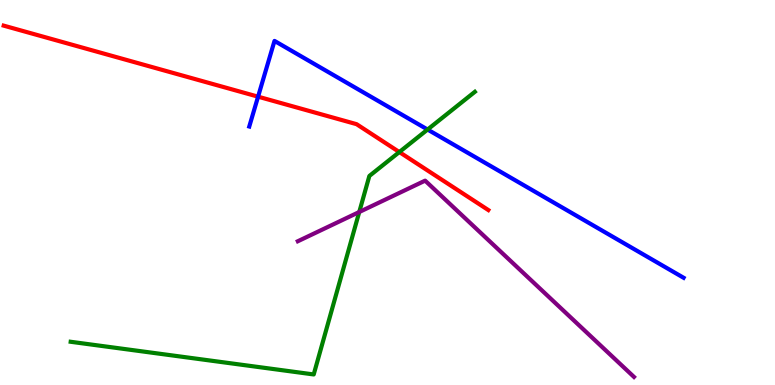[{'lines': ['blue', 'red'], 'intersections': [{'x': 3.33, 'y': 7.49}]}, {'lines': ['green', 'red'], 'intersections': [{'x': 5.15, 'y': 6.05}]}, {'lines': ['purple', 'red'], 'intersections': []}, {'lines': ['blue', 'green'], 'intersections': [{'x': 5.52, 'y': 6.64}]}, {'lines': ['blue', 'purple'], 'intersections': []}, {'lines': ['green', 'purple'], 'intersections': [{'x': 4.64, 'y': 4.49}]}]